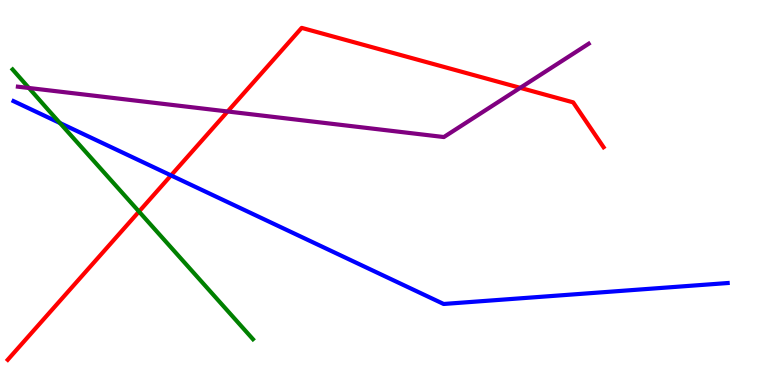[{'lines': ['blue', 'red'], 'intersections': [{'x': 2.21, 'y': 5.44}]}, {'lines': ['green', 'red'], 'intersections': [{'x': 1.79, 'y': 4.5}]}, {'lines': ['purple', 'red'], 'intersections': [{'x': 2.94, 'y': 7.1}, {'x': 6.71, 'y': 7.72}]}, {'lines': ['blue', 'green'], 'intersections': [{'x': 0.773, 'y': 6.81}]}, {'lines': ['blue', 'purple'], 'intersections': []}, {'lines': ['green', 'purple'], 'intersections': [{'x': 0.373, 'y': 7.71}]}]